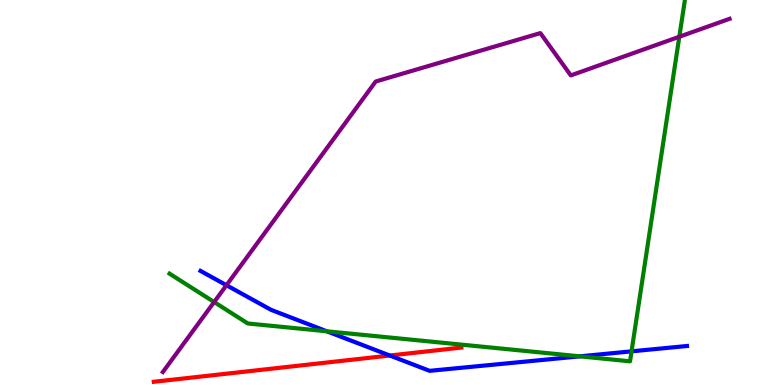[{'lines': ['blue', 'red'], 'intersections': [{'x': 5.03, 'y': 0.766}]}, {'lines': ['green', 'red'], 'intersections': []}, {'lines': ['purple', 'red'], 'intersections': []}, {'lines': ['blue', 'green'], 'intersections': [{'x': 4.22, 'y': 1.39}, {'x': 7.48, 'y': 0.744}, {'x': 8.15, 'y': 0.874}]}, {'lines': ['blue', 'purple'], 'intersections': [{'x': 2.92, 'y': 2.59}]}, {'lines': ['green', 'purple'], 'intersections': [{'x': 2.76, 'y': 2.15}, {'x': 8.77, 'y': 9.05}]}]